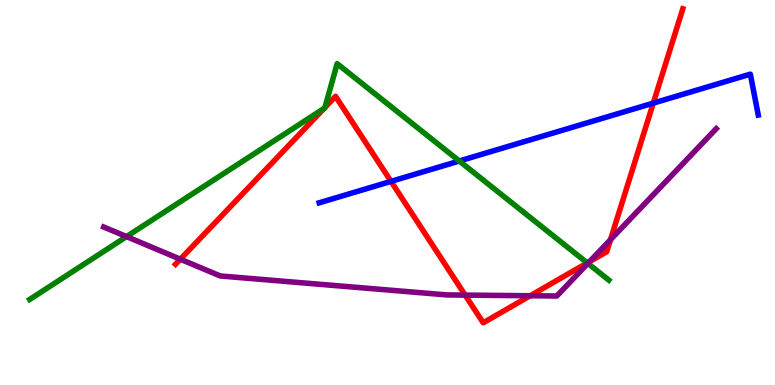[{'lines': ['blue', 'red'], 'intersections': [{'x': 5.05, 'y': 5.29}, {'x': 8.43, 'y': 7.32}]}, {'lines': ['green', 'red'], 'intersections': [{'x': 4.18, 'y': 7.18}, {'x': 4.19, 'y': 7.21}, {'x': 7.58, 'y': 3.17}]}, {'lines': ['purple', 'red'], 'intersections': [{'x': 2.33, 'y': 3.27}, {'x': 6.0, 'y': 2.33}, {'x': 6.84, 'y': 2.32}, {'x': 7.61, 'y': 3.21}, {'x': 7.88, 'y': 3.78}]}, {'lines': ['blue', 'green'], 'intersections': [{'x': 5.93, 'y': 5.82}]}, {'lines': ['blue', 'purple'], 'intersections': []}, {'lines': ['green', 'purple'], 'intersections': [{'x': 1.63, 'y': 3.85}, {'x': 7.59, 'y': 3.16}]}]